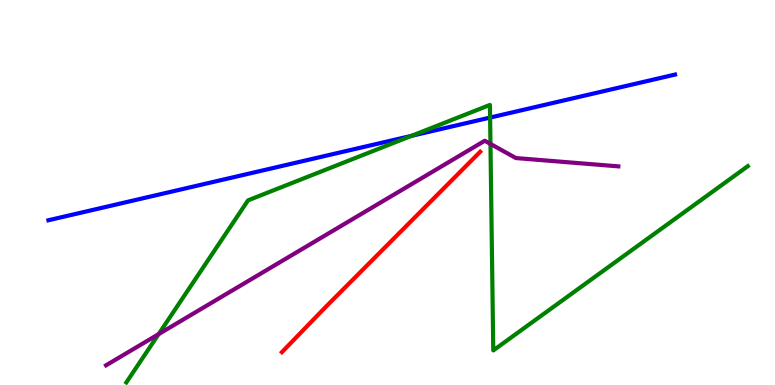[{'lines': ['blue', 'red'], 'intersections': []}, {'lines': ['green', 'red'], 'intersections': []}, {'lines': ['purple', 'red'], 'intersections': []}, {'lines': ['blue', 'green'], 'intersections': [{'x': 5.31, 'y': 6.47}, {'x': 6.32, 'y': 6.95}]}, {'lines': ['blue', 'purple'], 'intersections': []}, {'lines': ['green', 'purple'], 'intersections': [{'x': 2.05, 'y': 1.32}, {'x': 6.33, 'y': 6.26}]}]